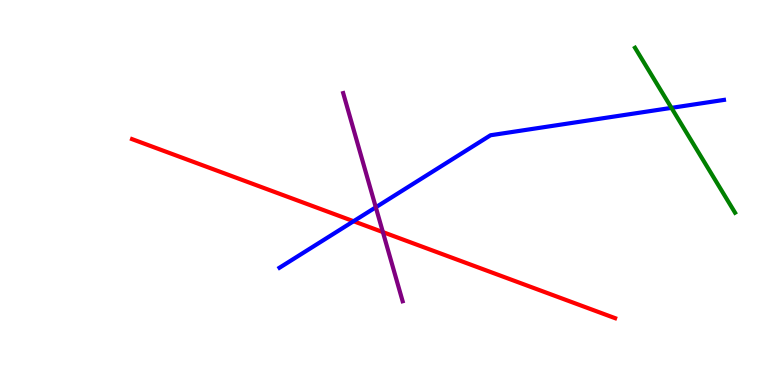[{'lines': ['blue', 'red'], 'intersections': [{'x': 4.56, 'y': 4.25}]}, {'lines': ['green', 'red'], 'intersections': []}, {'lines': ['purple', 'red'], 'intersections': [{'x': 4.94, 'y': 3.97}]}, {'lines': ['blue', 'green'], 'intersections': [{'x': 8.66, 'y': 7.2}]}, {'lines': ['blue', 'purple'], 'intersections': [{'x': 4.85, 'y': 4.62}]}, {'lines': ['green', 'purple'], 'intersections': []}]